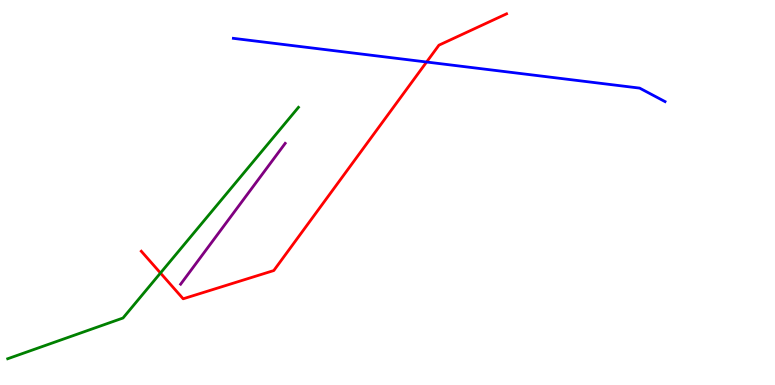[{'lines': ['blue', 'red'], 'intersections': [{'x': 5.5, 'y': 8.39}]}, {'lines': ['green', 'red'], 'intersections': [{'x': 2.07, 'y': 2.91}]}, {'lines': ['purple', 'red'], 'intersections': []}, {'lines': ['blue', 'green'], 'intersections': []}, {'lines': ['blue', 'purple'], 'intersections': []}, {'lines': ['green', 'purple'], 'intersections': []}]